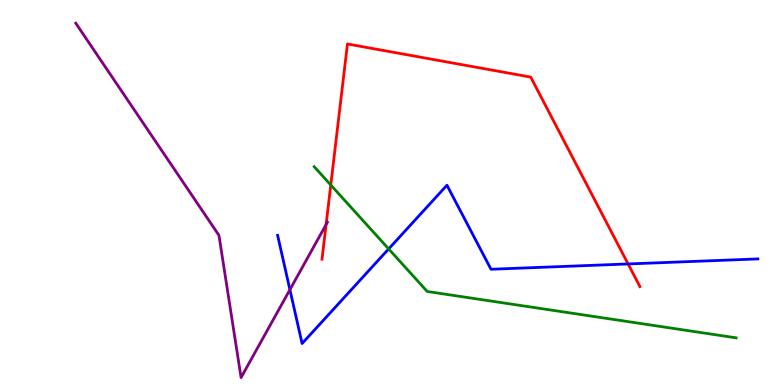[{'lines': ['blue', 'red'], 'intersections': [{'x': 8.1, 'y': 3.14}]}, {'lines': ['green', 'red'], 'intersections': [{'x': 4.27, 'y': 5.19}]}, {'lines': ['purple', 'red'], 'intersections': [{'x': 4.21, 'y': 4.17}]}, {'lines': ['blue', 'green'], 'intersections': [{'x': 5.02, 'y': 3.53}]}, {'lines': ['blue', 'purple'], 'intersections': [{'x': 3.74, 'y': 2.48}]}, {'lines': ['green', 'purple'], 'intersections': []}]